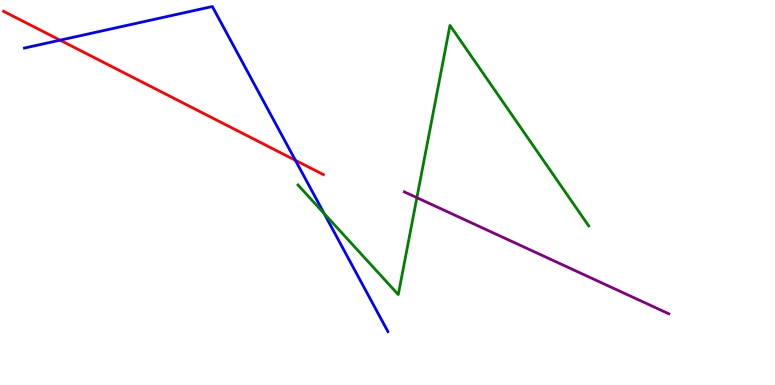[{'lines': ['blue', 'red'], 'intersections': [{'x': 0.775, 'y': 8.96}, {'x': 3.81, 'y': 5.84}]}, {'lines': ['green', 'red'], 'intersections': []}, {'lines': ['purple', 'red'], 'intersections': []}, {'lines': ['blue', 'green'], 'intersections': [{'x': 4.18, 'y': 4.45}]}, {'lines': ['blue', 'purple'], 'intersections': []}, {'lines': ['green', 'purple'], 'intersections': [{'x': 5.38, 'y': 4.87}]}]